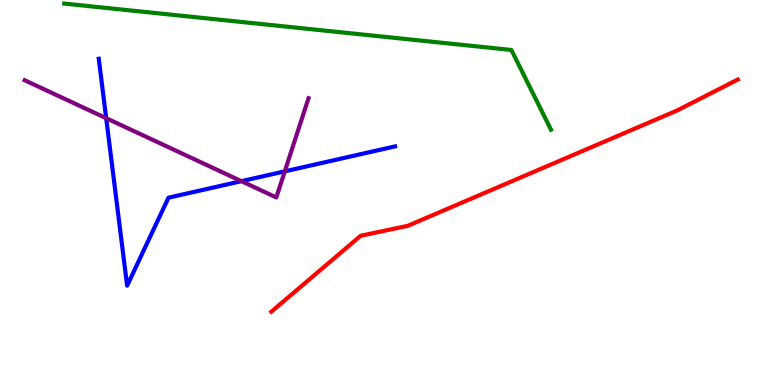[{'lines': ['blue', 'red'], 'intersections': []}, {'lines': ['green', 'red'], 'intersections': []}, {'lines': ['purple', 'red'], 'intersections': []}, {'lines': ['blue', 'green'], 'intersections': []}, {'lines': ['blue', 'purple'], 'intersections': [{'x': 1.37, 'y': 6.93}, {'x': 3.12, 'y': 5.29}, {'x': 3.67, 'y': 5.55}]}, {'lines': ['green', 'purple'], 'intersections': []}]